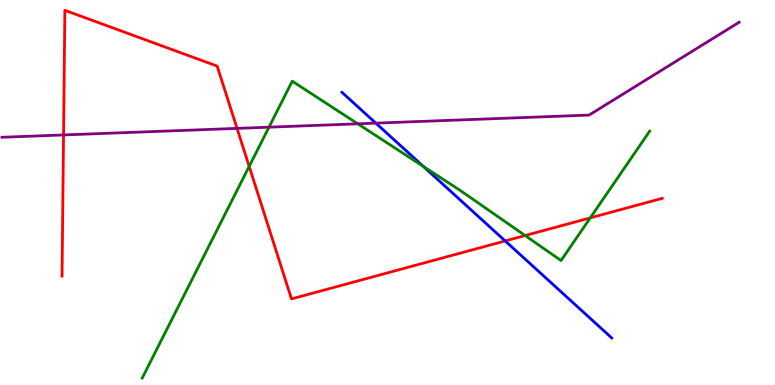[{'lines': ['blue', 'red'], 'intersections': [{'x': 6.52, 'y': 3.74}]}, {'lines': ['green', 'red'], 'intersections': [{'x': 3.22, 'y': 5.68}, {'x': 6.78, 'y': 3.88}, {'x': 7.62, 'y': 4.34}]}, {'lines': ['purple', 'red'], 'intersections': [{'x': 0.82, 'y': 6.49}, {'x': 3.06, 'y': 6.67}]}, {'lines': ['blue', 'green'], 'intersections': [{'x': 5.46, 'y': 5.67}]}, {'lines': ['blue', 'purple'], 'intersections': [{'x': 4.85, 'y': 6.8}]}, {'lines': ['green', 'purple'], 'intersections': [{'x': 3.47, 'y': 6.7}, {'x': 4.62, 'y': 6.78}]}]